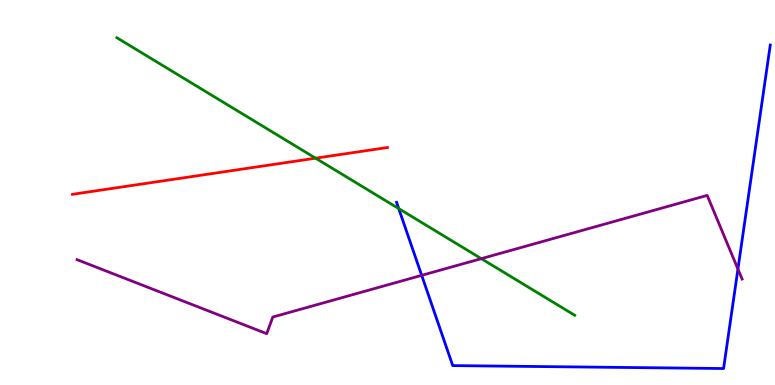[{'lines': ['blue', 'red'], 'intersections': []}, {'lines': ['green', 'red'], 'intersections': [{'x': 4.07, 'y': 5.89}]}, {'lines': ['purple', 'red'], 'intersections': []}, {'lines': ['blue', 'green'], 'intersections': [{'x': 5.14, 'y': 4.58}]}, {'lines': ['blue', 'purple'], 'intersections': [{'x': 5.44, 'y': 2.85}, {'x': 9.52, 'y': 3.01}]}, {'lines': ['green', 'purple'], 'intersections': [{'x': 6.21, 'y': 3.28}]}]